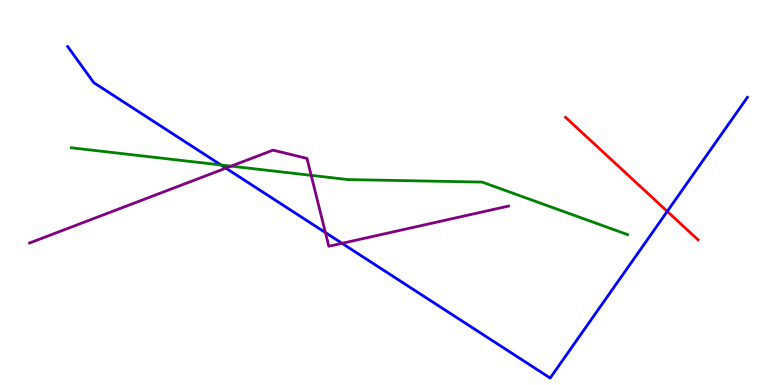[{'lines': ['blue', 'red'], 'intersections': [{'x': 8.61, 'y': 4.51}]}, {'lines': ['green', 'red'], 'intersections': []}, {'lines': ['purple', 'red'], 'intersections': []}, {'lines': ['blue', 'green'], 'intersections': [{'x': 2.85, 'y': 5.71}]}, {'lines': ['blue', 'purple'], 'intersections': [{'x': 2.91, 'y': 5.63}, {'x': 4.2, 'y': 3.96}, {'x': 4.41, 'y': 3.68}]}, {'lines': ['green', 'purple'], 'intersections': [{'x': 2.98, 'y': 5.68}, {'x': 4.02, 'y': 5.45}]}]